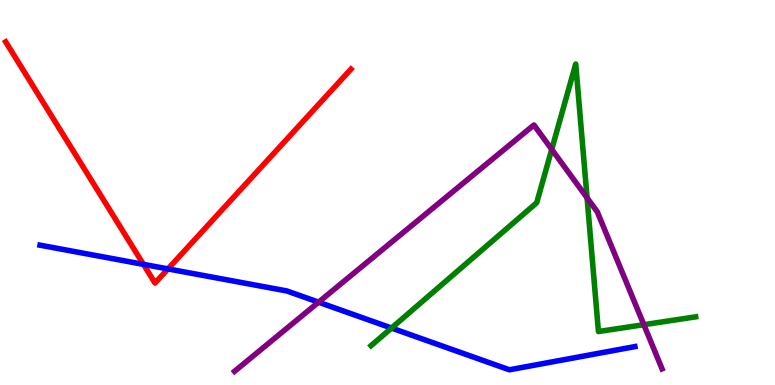[{'lines': ['blue', 'red'], 'intersections': [{'x': 1.85, 'y': 3.13}, {'x': 2.17, 'y': 3.02}]}, {'lines': ['green', 'red'], 'intersections': []}, {'lines': ['purple', 'red'], 'intersections': []}, {'lines': ['blue', 'green'], 'intersections': [{'x': 5.05, 'y': 1.48}]}, {'lines': ['blue', 'purple'], 'intersections': [{'x': 4.11, 'y': 2.15}]}, {'lines': ['green', 'purple'], 'intersections': [{'x': 7.12, 'y': 6.12}, {'x': 7.58, 'y': 4.86}, {'x': 8.31, 'y': 1.57}]}]